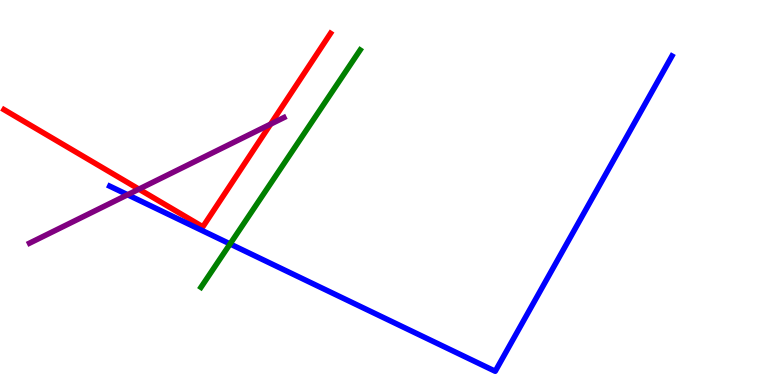[{'lines': ['blue', 'red'], 'intersections': []}, {'lines': ['green', 'red'], 'intersections': []}, {'lines': ['purple', 'red'], 'intersections': [{'x': 1.79, 'y': 5.09}, {'x': 3.49, 'y': 6.78}]}, {'lines': ['blue', 'green'], 'intersections': [{'x': 2.97, 'y': 3.66}]}, {'lines': ['blue', 'purple'], 'intersections': [{'x': 1.65, 'y': 4.94}]}, {'lines': ['green', 'purple'], 'intersections': []}]